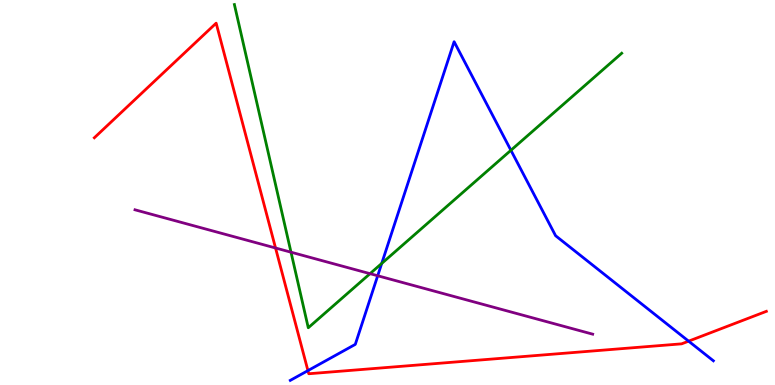[{'lines': ['blue', 'red'], 'intersections': [{'x': 3.97, 'y': 0.374}, {'x': 8.89, 'y': 1.14}]}, {'lines': ['green', 'red'], 'intersections': []}, {'lines': ['purple', 'red'], 'intersections': [{'x': 3.56, 'y': 3.56}]}, {'lines': ['blue', 'green'], 'intersections': [{'x': 4.93, 'y': 3.16}, {'x': 6.59, 'y': 6.1}]}, {'lines': ['blue', 'purple'], 'intersections': [{'x': 4.87, 'y': 2.84}]}, {'lines': ['green', 'purple'], 'intersections': [{'x': 3.75, 'y': 3.45}, {'x': 4.77, 'y': 2.89}]}]